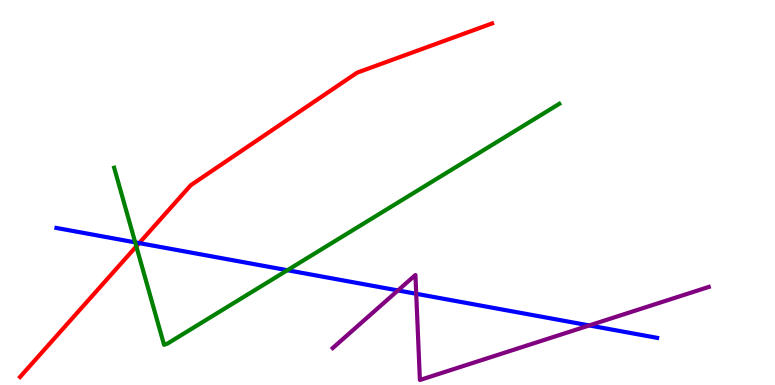[{'lines': ['blue', 'red'], 'intersections': [{'x': 1.8, 'y': 3.69}]}, {'lines': ['green', 'red'], 'intersections': [{'x': 1.76, 'y': 3.6}]}, {'lines': ['purple', 'red'], 'intersections': []}, {'lines': ['blue', 'green'], 'intersections': [{'x': 1.74, 'y': 3.7}, {'x': 3.71, 'y': 2.98}]}, {'lines': ['blue', 'purple'], 'intersections': [{'x': 5.13, 'y': 2.46}, {'x': 5.37, 'y': 2.37}, {'x': 7.6, 'y': 1.55}]}, {'lines': ['green', 'purple'], 'intersections': []}]